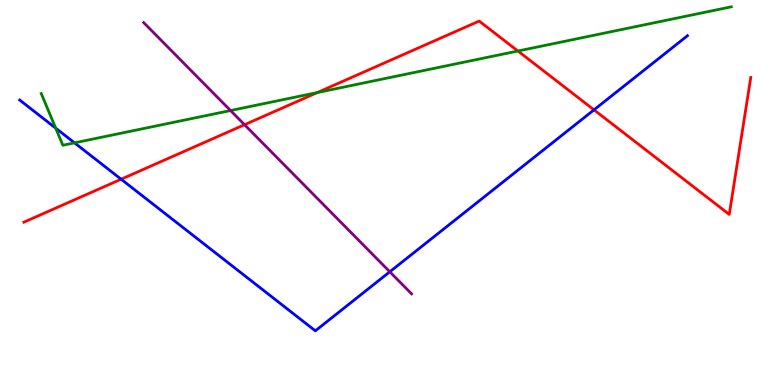[{'lines': ['blue', 'red'], 'intersections': [{'x': 1.56, 'y': 5.35}, {'x': 7.66, 'y': 7.15}]}, {'lines': ['green', 'red'], 'intersections': [{'x': 4.09, 'y': 7.6}, {'x': 6.68, 'y': 8.68}]}, {'lines': ['purple', 'red'], 'intersections': [{'x': 3.16, 'y': 6.76}]}, {'lines': ['blue', 'green'], 'intersections': [{'x': 0.719, 'y': 6.67}, {'x': 0.962, 'y': 6.29}]}, {'lines': ['blue', 'purple'], 'intersections': [{'x': 5.03, 'y': 2.94}]}, {'lines': ['green', 'purple'], 'intersections': [{'x': 2.97, 'y': 7.13}]}]